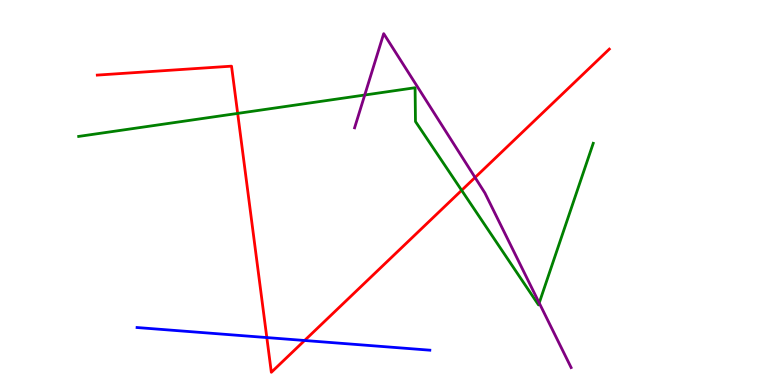[{'lines': ['blue', 'red'], 'intersections': [{'x': 3.44, 'y': 1.23}, {'x': 3.93, 'y': 1.16}]}, {'lines': ['green', 'red'], 'intersections': [{'x': 3.07, 'y': 7.05}, {'x': 5.96, 'y': 5.06}]}, {'lines': ['purple', 'red'], 'intersections': [{'x': 6.13, 'y': 5.39}]}, {'lines': ['blue', 'green'], 'intersections': []}, {'lines': ['blue', 'purple'], 'intersections': []}, {'lines': ['green', 'purple'], 'intersections': [{'x': 4.71, 'y': 7.53}, {'x': 6.96, 'y': 2.13}]}]